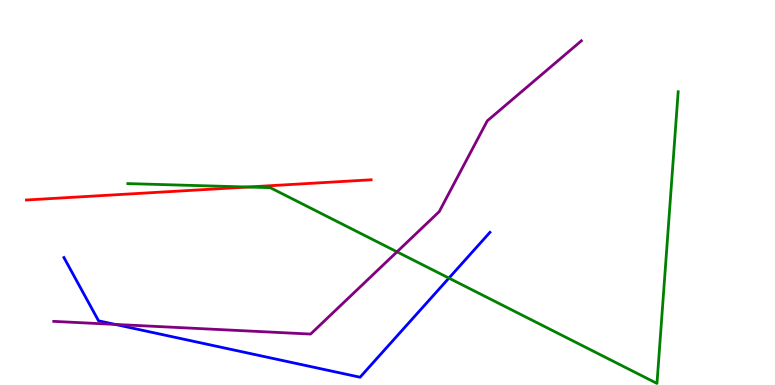[{'lines': ['blue', 'red'], 'intersections': []}, {'lines': ['green', 'red'], 'intersections': [{'x': 3.2, 'y': 5.14}]}, {'lines': ['purple', 'red'], 'intersections': []}, {'lines': ['blue', 'green'], 'intersections': [{'x': 5.79, 'y': 2.78}]}, {'lines': ['blue', 'purple'], 'intersections': [{'x': 1.49, 'y': 1.57}]}, {'lines': ['green', 'purple'], 'intersections': [{'x': 5.12, 'y': 3.46}]}]